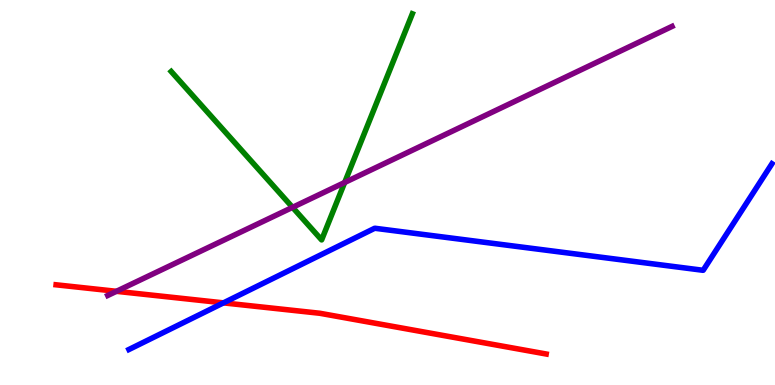[{'lines': ['blue', 'red'], 'intersections': [{'x': 2.88, 'y': 2.13}]}, {'lines': ['green', 'red'], 'intersections': []}, {'lines': ['purple', 'red'], 'intersections': [{'x': 1.5, 'y': 2.43}]}, {'lines': ['blue', 'green'], 'intersections': []}, {'lines': ['blue', 'purple'], 'intersections': []}, {'lines': ['green', 'purple'], 'intersections': [{'x': 3.77, 'y': 4.61}, {'x': 4.45, 'y': 5.26}]}]